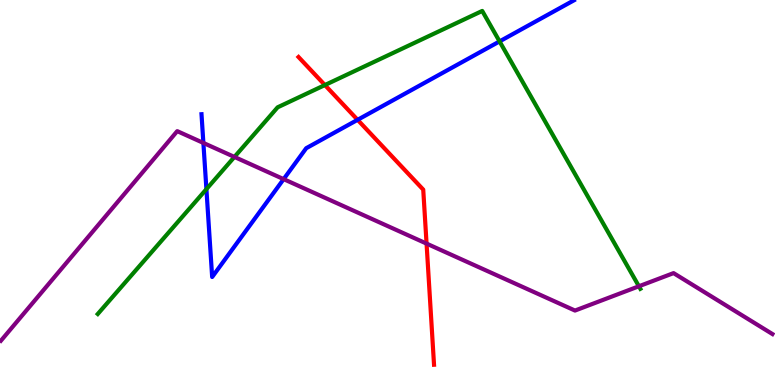[{'lines': ['blue', 'red'], 'intersections': [{'x': 4.61, 'y': 6.89}]}, {'lines': ['green', 'red'], 'intersections': [{'x': 4.19, 'y': 7.79}]}, {'lines': ['purple', 'red'], 'intersections': [{'x': 5.5, 'y': 3.67}]}, {'lines': ['blue', 'green'], 'intersections': [{'x': 2.66, 'y': 5.09}, {'x': 6.45, 'y': 8.92}]}, {'lines': ['blue', 'purple'], 'intersections': [{'x': 2.62, 'y': 6.29}, {'x': 3.66, 'y': 5.35}]}, {'lines': ['green', 'purple'], 'intersections': [{'x': 3.02, 'y': 5.92}, {'x': 8.24, 'y': 2.56}]}]